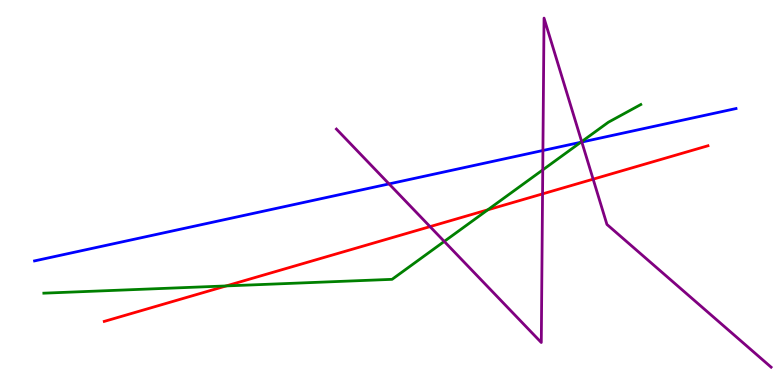[{'lines': ['blue', 'red'], 'intersections': []}, {'lines': ['green', 'red'], 'intersections': [{'x': 2.92, 'y': 2.57}, {'x': 6.29, 'y': 4.55}]}, {'lines': ['purple', 'red'], 'intersections': [{'x': 5.55, 'y': 4.11}, {'x': 7.0, 'y': 4.96}, {'x': 7.65, 'y': 5.35}]}, {'lines': ['blue', 'green'], 'intersections': [{'x': 7.49, 'y': 6.3}]}, {'lines': ['blue', 'purple'], 'intersections': [{'x': 5.02, 'y': 5.22}, {'x': 7.01, 'y': 6.09}, {'x': 7.51, 'y': 6.31}]}, {'lines': ['green', 'purple'], 'intersections': [{'x': 5.73, 'y': 3.73}, {'x': 7.0, 'y': 5.59}, {'x': 7.51, 'y': 6.32}]}]